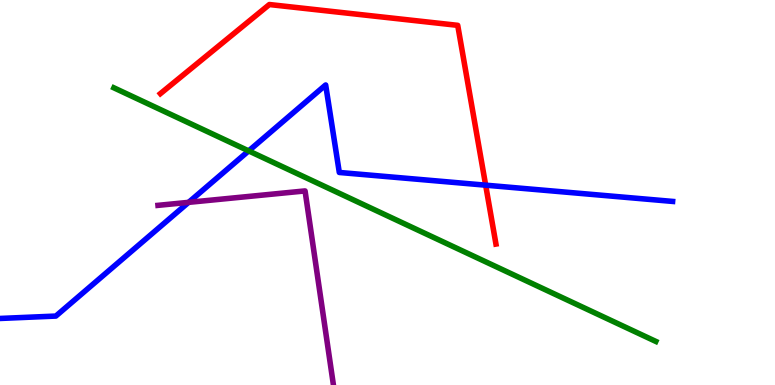[{'lines': ['blue', 'red'], 'intersections': [{'x': 6.27, 'y': 5.19}]}, {'lines': ['green', 'red'], 'intersections': []}, {'lines': ['purple', 'red'], 'intersections': []}, {'lines': ['blue', 'green'], 'intersections': [{'x': 3.21, 'y': 6.08}]}, {'lines': ['blue', 'purple'], 'intersections': [{'x': 2.43, 'y': 4.74}]}, {'lines': ['green', 'purple'], 'intersections': []}]